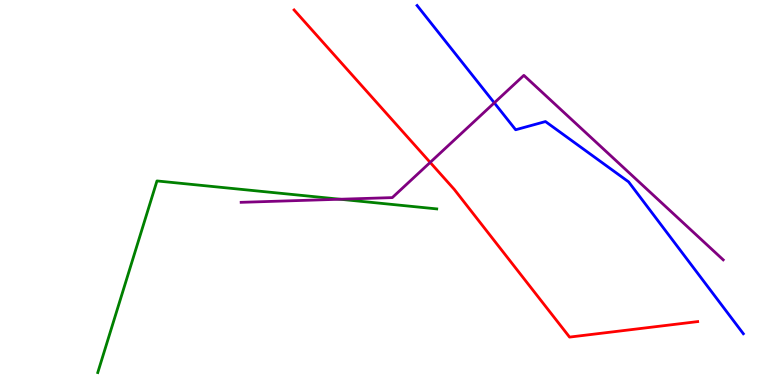[{'lines': ['blue', 'red'], 'intersections': []}, {'lines': ['green', 'red'], 'intersections': []}, {'lines': ['purple', 'red'], 'intersections': [{'x': 5.55, 'y': 5.78}]}, {'lines': ['blue', 'green'], 'intersections': []}, {'lines': ['blue', 'purple'], 'intersections': [{'x': 6.38, 'y': 7.33}]}, {'lines': ['green', 'purple'], 'intersections': [{'x': 4.39, 'y': 4.82}]}]